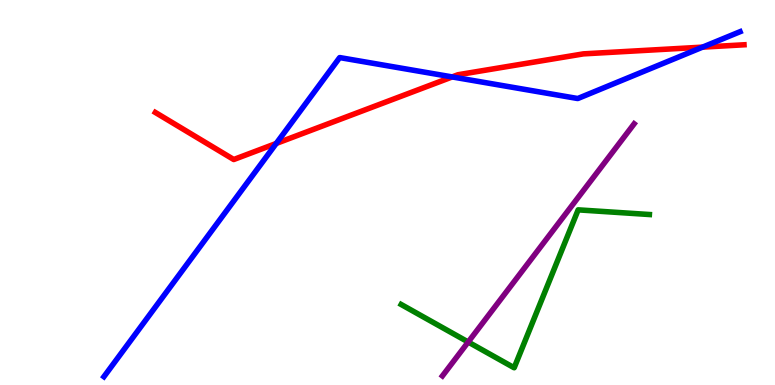[{'lines': ['blue', 'red'], 'intersections': [{'x': 3.56, 'y': 6.27}, {'x': 5.83, 'y': 8.0}, {'x': 9.07, 'y': 8.78}]}, {'lines': ['green', 'red'], 'intersections': []}, {'lines': ['purple', 'red'], 'intersections': []}, {'lines': ['blue', 'green'], 'intersections': []}, {'lines': ['blue', 'purple'], 'intersections': []}, {'lines': ['green', 'purple'], 'intersections': [{'x': 6.04, 'y': 1.12}]}]